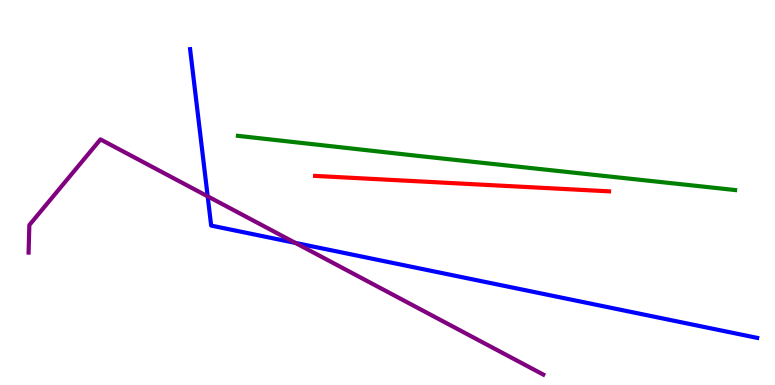[{'lines': ['blue', 'red'], 'intersections': []}, {'lines': ['green', 'red'], 'intersections': []}, {'lines': ['purple', 'red'], 'intersections': []}, {'lines': ['blue', 'green'], 'intersections': []}, {'lines': ['blue', 'purple'], 'intersections': [{'x': 2.68, 'y': 4.9}, {'x': 3.81, 'y': 3.69}]}, {'lines': ['green', 'purple'], 'intersections': []}]